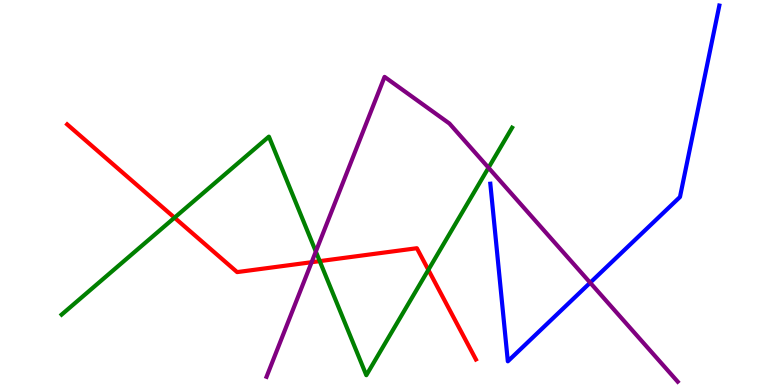[{'lines': ['blue', 'red'], 'intersections': []}, {'lines': ['green', 'red'], 'intersections': [{'x': 2.25, 'y': 4.35}, {'x': 4.13, 'y': 3.22}, {'x': 5.53, 'y': 2.99}]}, {'lines': ['purple', 'red'], 'intersections': [{'x': 4.02, 'y': 3.19}]}, {'lines': ['blue', 'green'], 'intersections': []}, {'lines': ['blue', 'purple'], 'intersections': [{'x': 7.62, 'y': 2.66}]}, {'lines': ['green', 'purple'], 'intersections': [{'x': 4.08, 'y': 3.47}, {'x': 6.3, 'y': 5.64}]}]